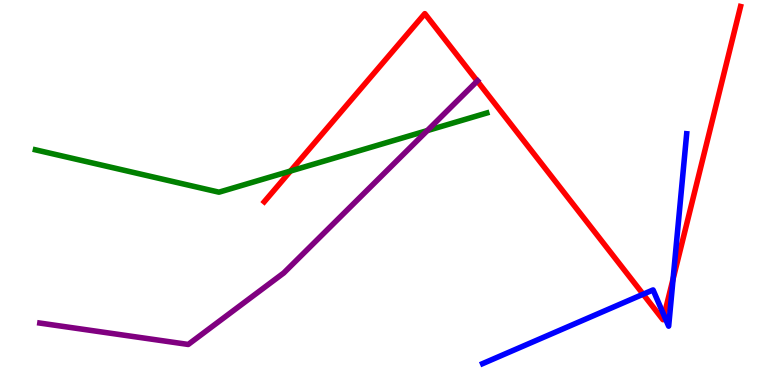[{'lines': ['blue', 'red'], 'intersections': [{'x': 8.3, 'y': 2.36}, {'x': 8.57, 'y': 1.81}, {'x': 8.69, 'y': 2.75}]}, {'lines': ['green', 'red'], 'intersections': [{'x': 3.75, 'y': 5.56}]}, {'lines': ['purple', 'red'], 'intersections': [{'x': 6.16, 'y': 7.9}]}, {'lines': ['blue', 'green'], 'intersections': []}, {'lines': ['blue', 'purple'], 'intersections': []}, {'lines': ['green', 'purple'], 'intersections': [{'x': 5.51, 'y': 6.61}]}]